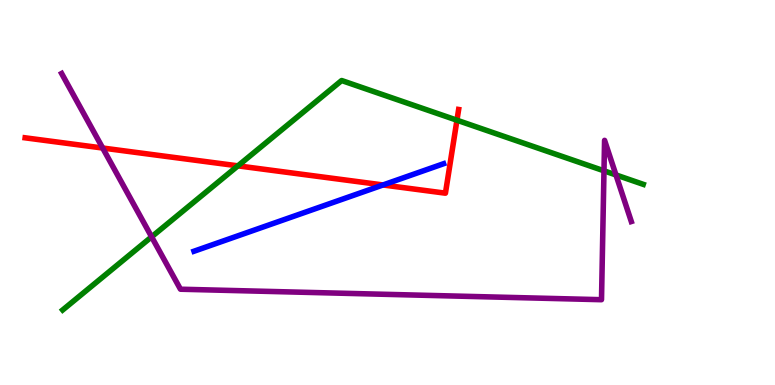[{'lines': ['blue', 'red'], 'intersections': [{'x': 4.94, 'y': 5.2}]}, {'lines': ['green', 'red'], 'intersections': [{'x': 3.07, 'y': 5.69}, {'x': 5.9, 'y': 6.88}]}, {'lines': ['purple', 'red'], 'intersections': [{'x': 1.32, 'y': 6.16}]}, {'lines': ['blue', 'green'], 'intersections': []}, {'lines': ['blue', 'purple'], 'intersections': []}, {'lines': ['green', 'purple'], 'intersections': [{'x': 1.96, 'y': 3.85}, {'x': 7.79, 'y': 5.56}, {'x': 7.95, 'y': 5.46}]}]